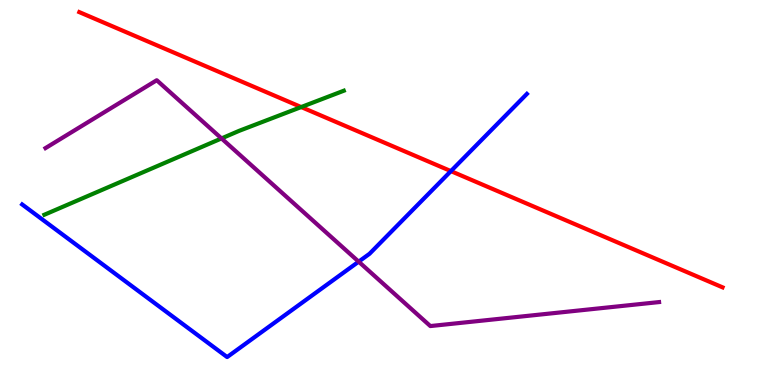[{'lines': ['blue', 'red'], 'intersections': [{'x': 5.82, 'y': 5.56}]}, {'lines': ['green', 'red'], 'intersections': [{'x': 3.89, 'y': 7.22}]}, {'lines': ['purple', 'red'], 'intersections': []}, {'lines': ['blue', 'green'], 'intersections': []}, {'lines': ['blue', 'purple'], 'intersections': [{'x': 4.63, 'y': 3.2}]}, {'lines': ['green', 'purple'], 'intersections': [{'x': 2.86, 'y': 6.4}]}]